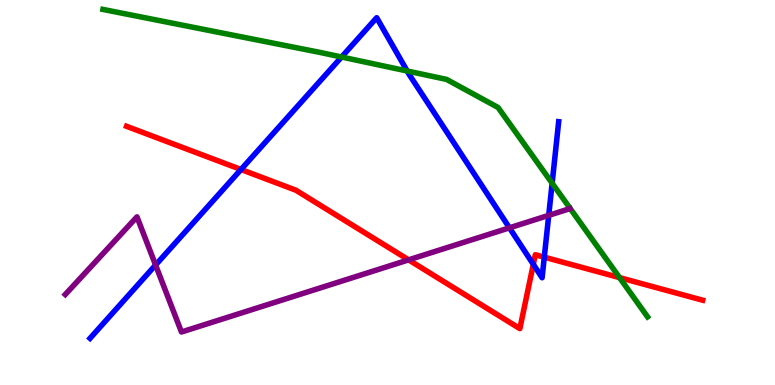[{'lines': ['blue', 'red'], 'intersections': [{'x': 3.11, 'y': 5.6}, {'x': 6.88, 'y': 3.13}, {'x': 7.02, 'y': 3.32}]}, {'lines': ['green', 'red'], 'intersections': [{'x': 7.99, 'y': 2.79}]}, {'lines': ['purple', 'red'], 'intersections': [{'x': 5.27, 'y': 3.25}]}, {'lines': ['blue', 'green'], 'intersections': [{'x': 4.41, 'y': 8.52}, {'x': 5.25, 'y': 8.16}, {'x': 7.12, 'y': 5.24}]}, {'lines': ['blue', 'purple'], 'intersections': [{'x': 2.01, 'y': 3.12}, {'x': 6.57, 'y': 4.08}, {'x': 7.08, 'y': 4.41}]}, {'lines': ['green', 'purple'], 'intersections': []}]